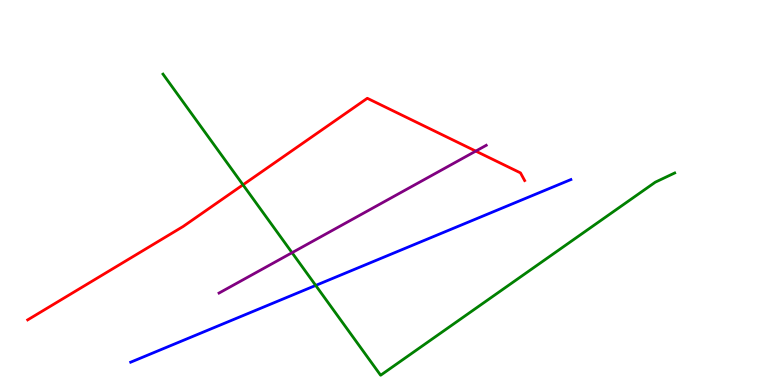[{'lines': ['blue', 'red'], 'intersections': []}, {'lines': ['green', 'red'], 'intersections': [{'x': 3.14, 'y': 5.2}]}, {'lines': ['purple', 'red'], 'intersections': [{'x': 6.14, 'y': 6.08}]}, {'lines': ['blue', 'green'], 'intersections': [{'x': 4.07, 'y': 2.59}]}, {'lines': ['blue', 'purple'], 'intersections': []}, {'lines': ['green', 'purple'], 'intersections': [{'x': 3.77, 'y': 3.44}]}]